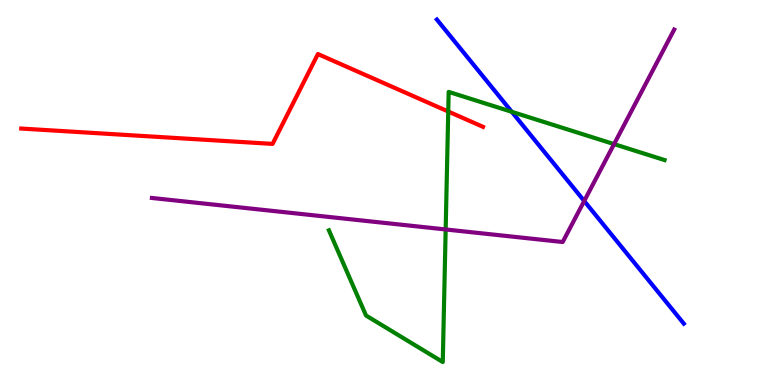[{'lines': ['blue', 'red'], 'intersections': []}, {'lines': ['green', 'red'], 'intersections': [{'x': 5.78, 'y': 7.1}]}, {'lines': ['purple', 'red'], 'intersections': []}, {'lines': ['blue', 'green'], 'intersections': [{'x': 6.6, 'y': 7.1}]}, {'lines': ['blue', 'purple'], 'intersections': [{'x': 7.54, 'y': 4.78}]}, {'lines': ['green', 'purple'], 'intersections': [{'x': 5.75, 'y': 4.04}, {'x': 7.92, 'y': 6.26}]}]